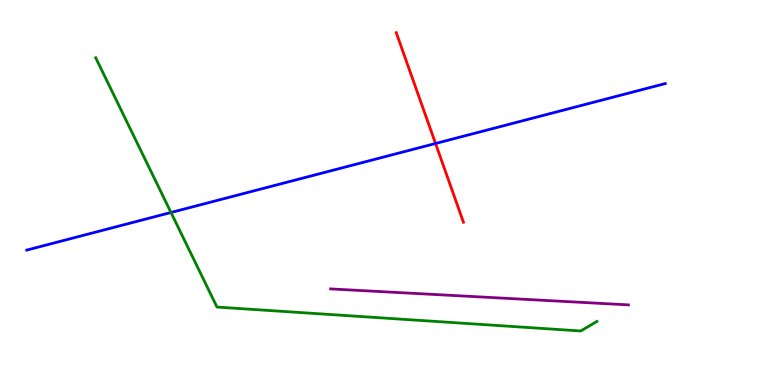[{'lines': ['blue', 'red'], 'intersections': [{'x': 5.62, 'y': 6.27}]}, {'lines': ['green', 'red'], 'intersections': []}, {'lines': ['purple', 'red'], 'intersections': []}, {'lines': ['blue', 'green'], 'intersections': [{'x': 2.21, 'y': 4.48}]}, {'lines': ['blue', 'purple'], 'intersections': []}, {'lines': ['green', 'purple'], 'intersections': []}]